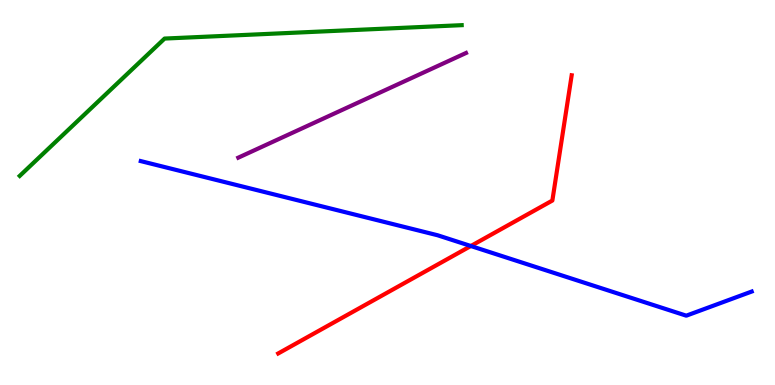[{'lines': ['blue', 'red'], 'intersections': [{'x': 6.08, 'y': 3.61}]}, {'lines': ['green', 'red'], 'intersections': []}, {'lines': ['purple', 'red'], 'intersections': []}, {'lines': ['blue', 'green'], 'intersections': []}, {'lines': ['blue', 'purple'], 'intersections': []}, {'lines': ['green', 'purple'], 'intersections': []}]